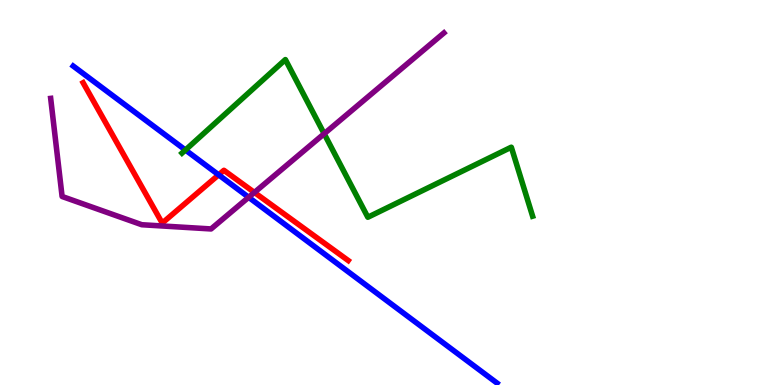[{'lines': ['blue', 'red'], 'intersections': [{'x': 2.82, 'y': 5.46}]}, {'lines': ['green', 'red'], 'intersections': []}, {'lines': ['purple', 'red'], 'intersections': [{'x': 3.28, 'y': 5.0}]}, {'lines': ['blue', 'green'], 'intersections': [{'x': 2.39, 'y': 6.1}]}, {'lines': ['blue', 'purple'], 'intersections': [{'x': 3.21, 'y': 4.88}]}, {'lines': ['green', 'purple'], 'intersections': [{'x': 4.18, 'y': 6.53}]}]